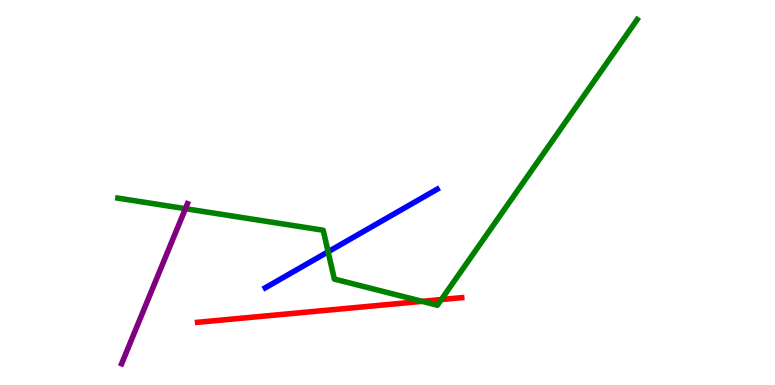[{'lines': ['blue', 'red'], 'intersections': []}, {'lines': ['green', 'red'], 'intersections': [{'x': 5.45, 'y': 2.17}, {'x': 5.69, 'y': 2.22}]}, {'lines': ['purple', 'red'], 'intersections': []}, {'lines': ['blue', 'green'], 'intersections': [{'x': 4.23, 'y': 3.46}]}, {'lines': ['blue', 'purple'], 'intersections': []}, {'lines': ['green', 'purple'], 'intersections': [{'x': 2.39, 'y': 4.58}]}]